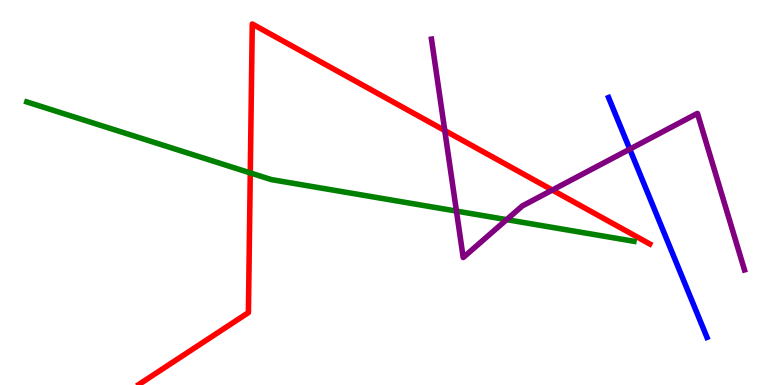[{'lines': ['blue', 'red'], 'intersections': []}, {'lines': ['green', 'red'], 'intersections': [{'x': 3.23, 'y': 5.51}]}, {'lines': ['purple', 'red'], 'intersections': [{'x': 5.74, 'y': 6.61}, {'x': 7.13, 'y': 5.06}]}, {'lines': ['blue', 'green'], 'intersections': []}, {'lines': ['blue', 'purple'], 'intersections': [{'x': 8.13, 'y': 6.13}]}, {'lines': ['green', 'purple'], 'intersections': [{'x': 5.89, 'y': 4.52}, {'x': 6.54, 'y': 4.3}]}]